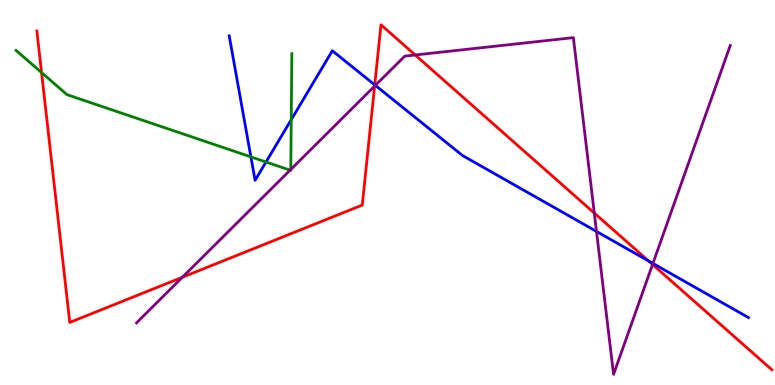[{'lines': ['blue', 'red'], 'intersections': [{'x': 4.84, 'y': 7.8}, {'x': 8.37, 'y': 3.22}]}, {'lines': ['green', 'red'], 'intersections': [{'x': 0.536, 'y': 8.12}]}, {'lines': ['purple', 'red'], 'intersections': [{'x': 2.35, 'y': 2.8}, {'x': 4.83, 'y': 7.76}, {'x': 5.36, 'y': 8.57}, {'x': 7.67, 'y': 4.47}, {'x': 8.42, 'y': 3.13}]}, {'lines': ['blue', 'green'], 'intersections': [{'x': 3.24, 'y': 5.92}, {'x': 3.43, 'y': 5.79}, {'x': 3.76, 'y': 6.89}]}, {'lines': ['blue', 'purple'], 'intersections': [{'x': 4.84, 'y': 7.78}, {'x': 7.7, 'y': 3.99}, {'x': 8.42, 'y': 3.16}]}, {'lines': ['green', 'purple'], 'intersections': [{'x': 3.74, 'y': 5.58}, {'x': 3.75, 'y': 5.6}]}]